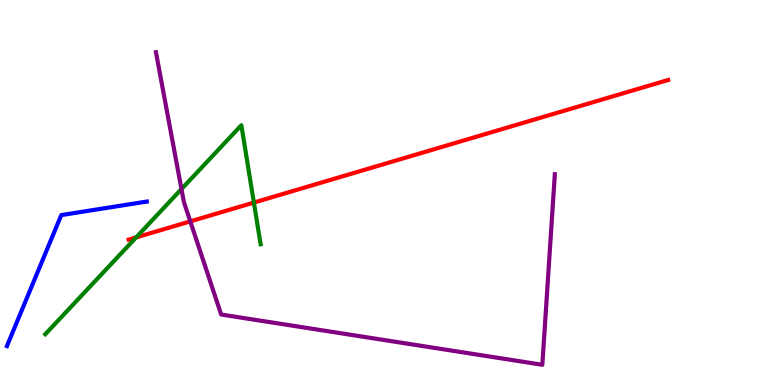[{'lines': ['blue', 'red'], 'intersections': []}, {'lines': ['green', 'red'], 'intersections': [{'x': 1.76, 'y': 3.83}, {'x': 3.28, 'y': 4.74}]}, {'lines': ['purple', 'red'], 'intersections': [{'x': 2.46, 'y': 4.25}]}, {'lines': ['blue', 'green'], 'intersections': []}, {'lines': ['blue', 'purple'], 'intersections': []}, {'lines': ['green', 'purple'], 'intersections': [{'x': 2.34, 'y': 5.09}]}]